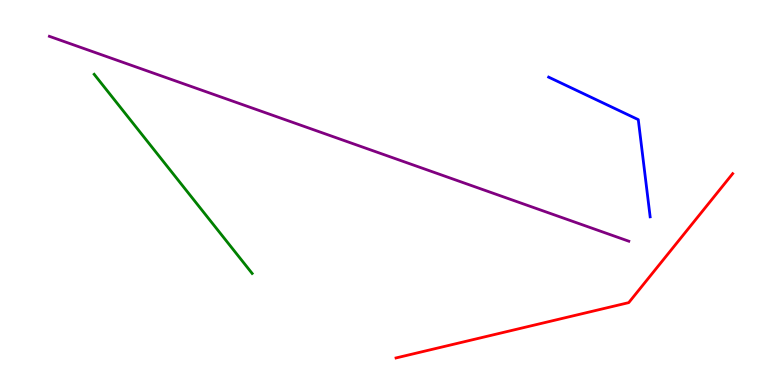[{'lines': ['blue', 'red'], 'intersections': []}, {'lines': ['green', 'red'], 'intersections': []}, {'lines': ['purple', 'red'], 'intersections': []}, {'lines': ['blue', 'green'], 'intersections': []}, {'lines': ['blue', 'purple'], 'intersections': []}, {'lines': ['green', 'purple'], 'intersections': []}]